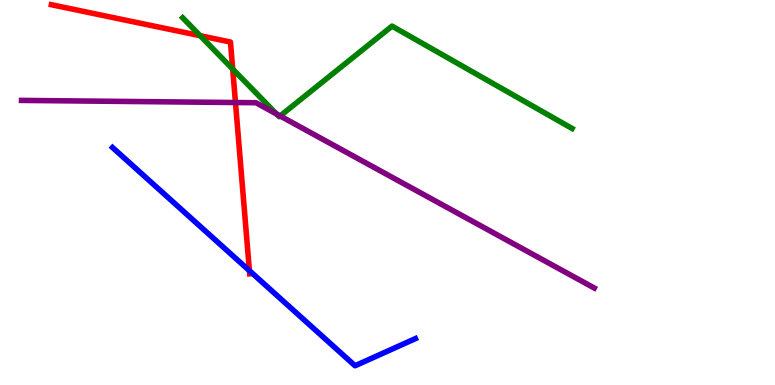[{'lines': ['blue', 'red'], 'intersections': [{'x': 3.22, 'y': 2.97}]}, {'lines': ['green', 'red'], 'intersections': [{'x': 2.58, 'y': 9.07}, {'x': 3.0, 'y': 8.21}]}, {'lines': ['purple', 'red'], 'intersections': [{'x': 3.04, 'y': 7.34}]}, {'lines': ['blue', 'green'], 'intersections': []}, {'lines': ['blue', 'purple'], 'intersections': []}, {'lines': ['green', 'purple'], 'intersections': [{'x': 3.57, 'y': 7.04}, {'x': 3.61, 'y': 6.99}]}]